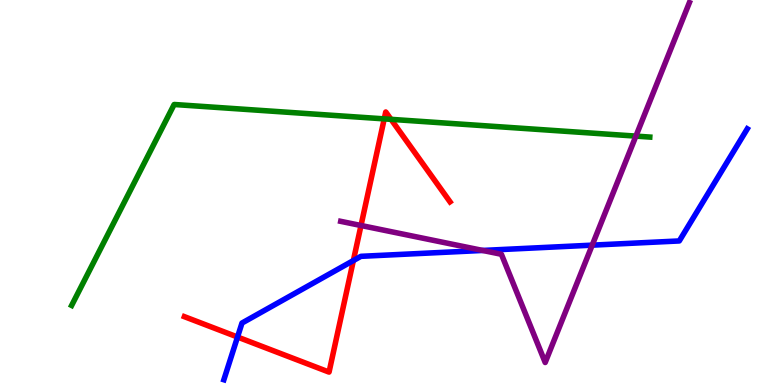[{'lines': ['blue', 'red'], 'intersections': [{'x': 3.06, 'y': 1.25}, {'x': 4.56, 'y': 3.23}]}, {'lines': ['green', 'red'], 'intersections': [{'x': 4.96, 'y': 6.91}, {'x': 5.05, 'y': 6.9}]}, {'lines': ['purple', 'red'], 'intersections': [{'x': 4.66, 'y': 4.14}]}, {'lines': ['blue', 'green'], 'intersections': []}, {'lines': ['blue', 'purple'], 'intersections': [{'x': 6.23, 'y': 3.49}, {'x': 7.64, 'y': 3.63}]}, {'lines': ['green', 'purple'], 'intersections': [{'x': 8.21, 'y': 6.46}]}]